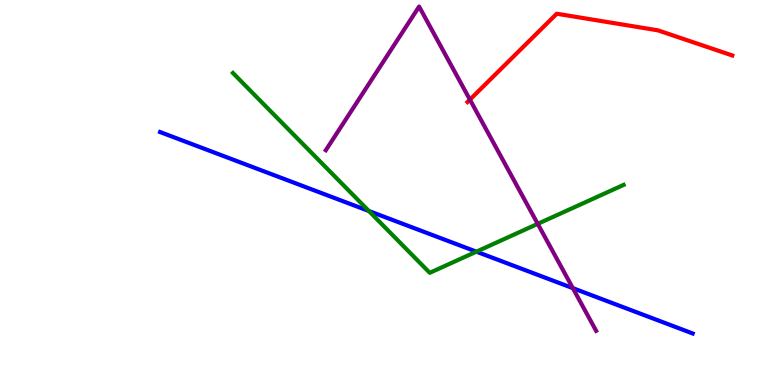[{'lines': ['blue', 'red'], 'intersections': []}, {'lines': ['green', 'red'], 'intersections': []}, {'lines': ['purple', 'red'], 'intersections': [{'x': 6.06, 'y': 7.41}]}, {'lines': ['blue', 'green'], 'intersections': [{'x': 4.76, 'y': 4.52}, {'x': 6.15, 'y': 3.46}]}, {'lines': ['blue', 'purple'], 'intersections': [{'x': 7.39, 'y': 2.52}]}, {'lines': ['green', 'purple'], 'intersections': [{'x': 6.94, 'y': 4.19}]}]